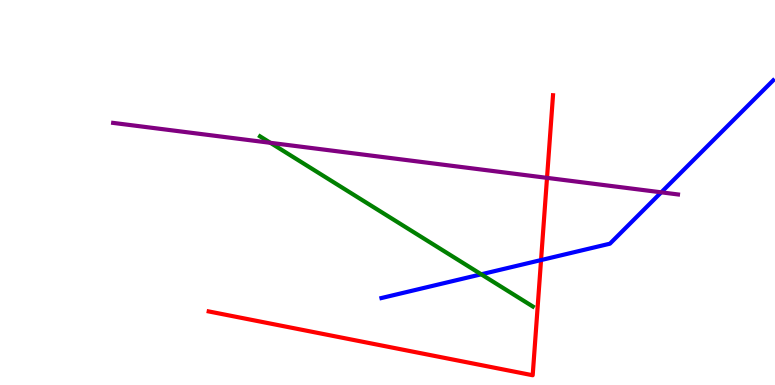[{'lines': ['blue', 'red'], 'intersections': [{'x': 6.98, 'y': 3.24}]}, {'lines': ['green', 'red'], 'intersections': []}, {'lines': ['purple', 'red'], 'intersections': [{'x': 7.06, 'y': 5.38}]}, {'lines': ['blue', 'green'], 'intersections': [{'x': 6.21, 'y': 2.88}]}, {'lines': ['blue', 'purple'], 'intersections': [{'x': 8.53, 'y': 5.0}]}, {'lines': ['green', 'purple'], 'intersections': [{'x': 3.49, 'y': 6.29}]}]